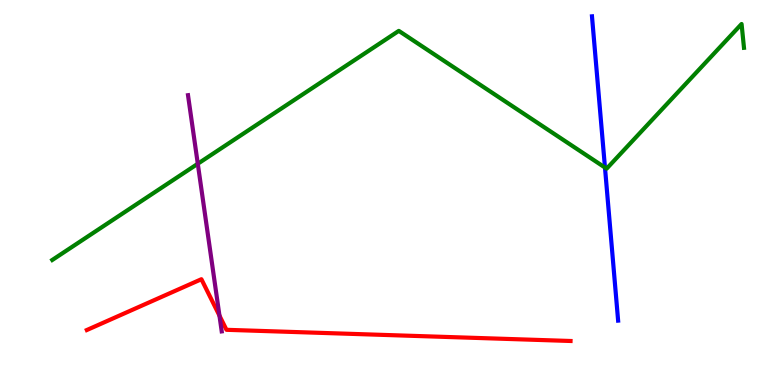[{'lines': ['blue', 'red'], 'intersections': []}, {'lines': ['green', 'red'], 'intersections': []}, {'lines': ['purple', 'red'], 'intersections': [{'x': 2.83, 'y': 1.8}]}, {'lines': ['blue', 'green'], 'intersections': [{'x': 7.81, 'y': 5.65}]}, {'lines': ['blue', 'purple'], 'intersections': []}, {'lines': ['green', 'purple'], 'intersections': [{'x': 2.55, 'y': 5.75}]}]